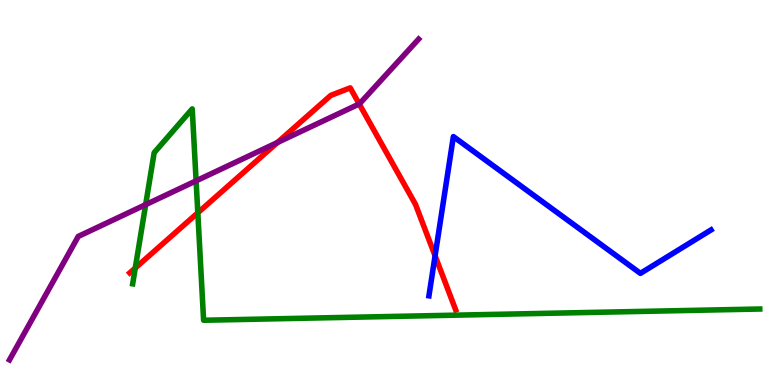[{'lines': ['blue', 'red'], 'intersections': [{'x': 5.61, 'y': 3.36}]}, {'lines': ['green', 'red'], 'intersections': [{'x': 1.75, 'y': 3.04}, {'x': 2.55, 'y': 4.47}]}, {'lines': ['purple', 'red'], 'intersections': [{'x': 3.58, 'y': 6.3}, {'x': 4.63, 'y': 7.3}]}, {'lines': ['blue', 'green'], 'intersections': []}, {'lines': ['blue', 'purple'], 'intersections': []}, {'lines': ['green', 'purple'], 'intersections': [{'x': 1.88, 'y': 4.68}, {'x': 2.53, 'y': 5.3}]}]